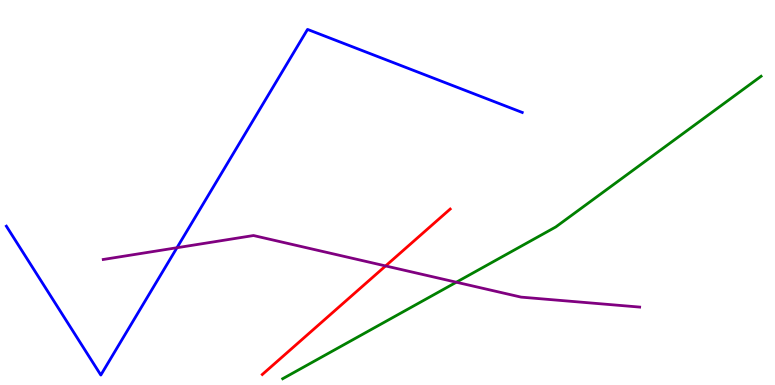[{'lines': ['blue', 'red'], 'intersections': []}, {'lines': ['green', 'red'], 'intersections': []}, {'lines': ['purple', 'red'], 'intersections': [{'x': 4.98, 'y': 3.09}]}, {'lines': ['blue', 'green'], 'intersections': []}, {'lines': ['blue', 'purple'], 'intersections': [{'x': 2.28, 'y': 3.57}]}, {'lines': ['green', 'purple'], 'intersections': [{'x': 5.89, 'y': 2.67}]}]